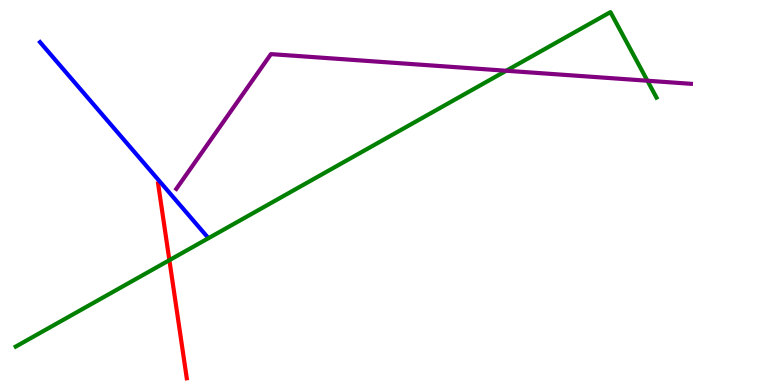[{'lines': ['blue', 'red'], 'intersections': []}, {'lines': ['green', 'red'], 'intersections': [{'x': 2.19, 'y': 3.24}]}, {'lines': ['purple', 'red'], 'intersections': []}, {'lines': ['blue', 'green'], 'intersections': []}, {'lines': ['blue', 'purple'], 'intersections': []}, {'lines': ['green', 'purple'], 'intersections': [{'x': 6.53, 'y': 8.16}, {'x': 8.35, 'y': 7.9}]}]